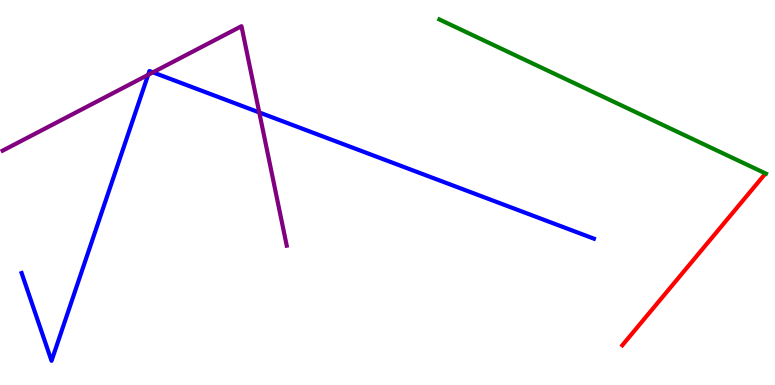[{'lines': ['blue', 'red'], 'intersections': []}, {'lines': ['green', 'red'], 'intersections': []}, {'lines': ['purple', 'red'], 'intersections': []}, {'lines': ['blue', 'green'], 'intersections': []}, {'lines': ['blue', 'purple'], 'intersections': [{'x': 1.91, 'y': 8.06}, {'x': 1.97, 'y': 8.12}, {'x': 3.35, 'y': 7.08}]}, {'lines': ['green', 'purple'], 'intersections': []}]